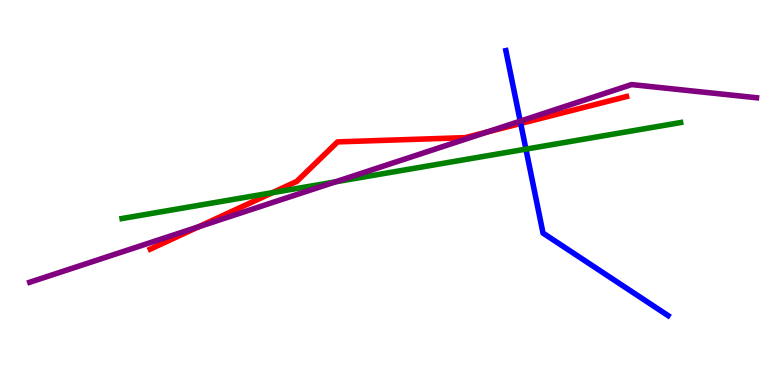[{'lines': ['blue', 'red'], 'intersections': [{'x': 6.72, 'y': 6.79}]}, {'lines': ['green', 'red'], 'intersections': [{'x': 3.51, 'y': 5.0}]}, {'lines': ['purple', 'red'], 'intersections': [{'x': 2.56, 'y': 4.11}, {'x': 6.29, 'y': 6.57}]}, {'lines': ['blue', 'green'], 'intersections': [{'x': 6.79, 'y': 6.13}]}, {'lines': ['blue', 'purple'], 'intersections': [{'x': 6.71, 'y': 6.85}]}, {'lines': ['green', 'purple'], 'intersections': [{'x': 4.33, 'y': 5.28}]}]